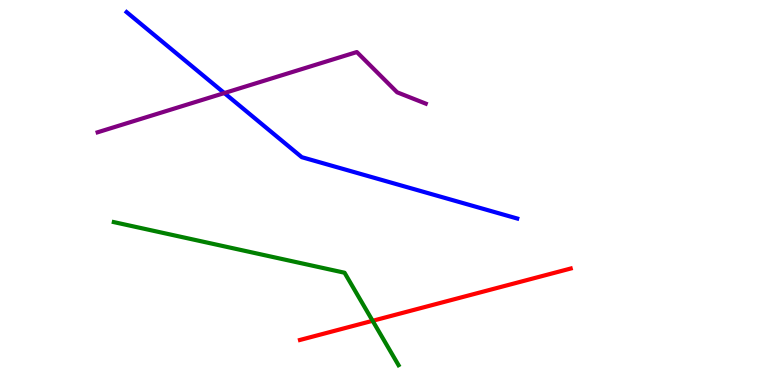[{'lines': ['blue', 'red'], 'intersections': []}, {'lines': ['green', 'red'], 'intersections': [{'x': 4.81, 'y': 1.67}]}, {'lines': ['purple', 'red'], 'intersections': []}, {'lines': ['blue', 'green'], 'intersections': []}, {'lines': ['blue', 'purple'], 'intersections': [{'x': 2.89, 'y': 7.58}]}, {'lines': ['green', 'purple'], 'intersections': []}]